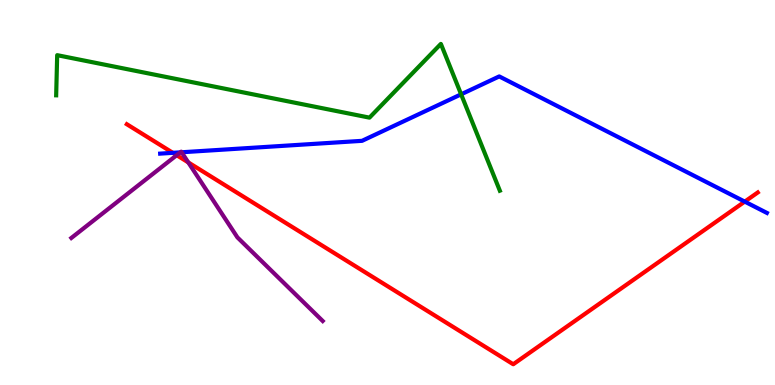[{'lines': ['blue', 'red'], 'intersections': [{'x': 2.23, 'y': 6.03}, {'x': 9.61, 'y': 4.76}]}, {'lines': ['green', 'red'], 'intersections': []}, {'lines': ['purple', 'red'], 'intersections': [{'x': 2.28, 'y': 5.97}, {'x': 2.43, 'y': 5.78}]}, {'lines': ['blue', 'green'], 'intersections': [{'x': 5.95, 'y': 7.55}]}, {'lines': ['blue', 'purple'], 'intersections': [{'x': 2.33, 'y': 6.04}, {'x': 2.34, 'y': 6.04}]}, {'lines': ['green', 'purple'], 'intersections': []}]